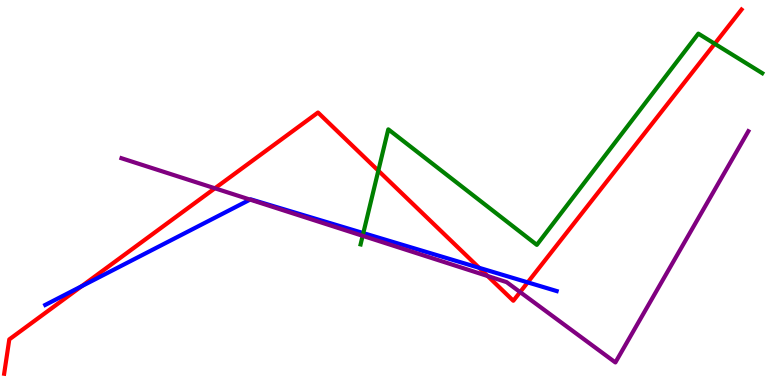[{'lines': ['blue', 'red'], 'intersections': [{'x': 1.05, 'y': 2.57}, {'x': 6.18, 'y': 3.04}, {'x': 6.81, 'y': 2.67}]}, {'lines': ['green', 'red'], 'intersections': [{'x': 4.88, 'y': 5.57}, {'x': 9.22, 'y': 8.86}]}, {'lines': ['purple', 'red'], 'intersections': [{'x': 2.77, 'y': 5.11}, {'x': 6.29, 'y': 2.83}, {'x': 6.71, 'y': 2.41}]}, {'lines': ['blue', 'green'], 'intersections': [{'x': 4.69, 'y': 3.95}]}, {'lines': ['blue', 'purple'], 'intersections': [{'x': 3.23, 'y': 4.82}]}, {'lines': ['green', 'purple'], 'intersections': [{'x': 4.68, 'y': 3.87}]}]